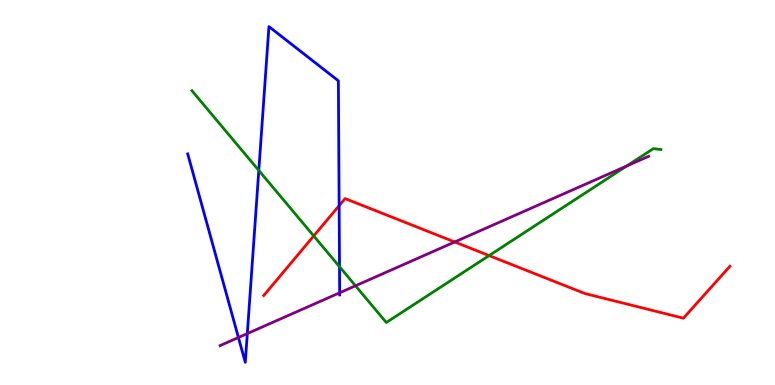[{'lines': ['blue', 'red'], 'intersections': [{'x': 4.38, 'y': 4.66}]}, {'lines': ['green', 'red'], 'intersections': [{'x': 4.05, 'y': 3.87}, {'x': 6.31, 'y': 3.36}]}, {'lines': ['purple', 'red'], 'intersections': [{'x': 5.87, 'y': 3.71}]}, {'lines': ['blue', 'green'], 'intersections': [{'x': 3.34, 'y': 5.57}, {'x': 4.38, 'y': 3.07}]}, {'lines': ['blue', 'purple'], 'intersections': [{'x': 3.08, 'y': 1.23}, {'x': 3.19, 'y': 1.34}, {'x': 4.38, 'y': 2.4}]}, {'lines': ['green', 'purple'], 'intersections': [{'x': 4.59, 'y': 2.58}, {'x': 8.09, 'y': 5.69}]}]